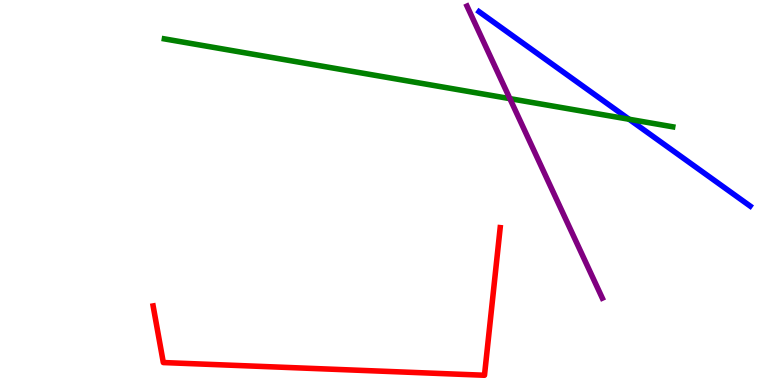[{'lines': ['blue', 'red'], 'intersections': []}, {'lines': ['green', 'red'], 'intersections': []}, {'lines': ['purple', 'red'], 'intersections': []}, {'lines': ['blue', 'green'], 'intersections': [{'x': 8.12, 'y': 6.9}]}, {'lines': ['blue', 'purple'], 'intersections': []}, {'lines': ['green', 'purple'], 'intersections': [{'x': 6.58, 'y': 7.44}]}]